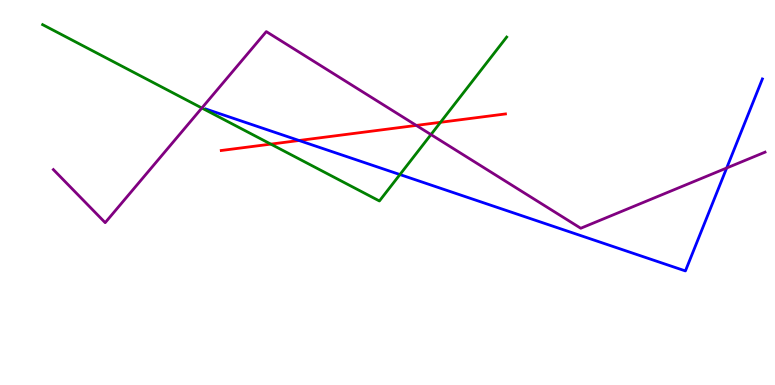[{'lines': ['blue', 'red'], 'intersections': [{'x': 3.86, 'y': 6.35}]}, {'lines': ['green', 'red'], 'intersections': [{'x': 3.49, 'y': 6.26}, {'x': 5.68, 'y': 6.82}]}, {'lines': ['purple', 'red'], 'intersections': [{'x': 5.37, 'y': 6.74}]}, {'lines': ['blue', 'green'], 'intersections': [{'x': 5.16, 'y': 5.47}]}, {'lines': ['blue', 'purple'], 'intersections': [{'x': 9.38, 'y': 5.64}]}, {'lines': ['green', 'purple'], 'intersections': [{'x': 2.6, 'y': 7.19}, {'x': 5.56, 'y': 6.5}]}]